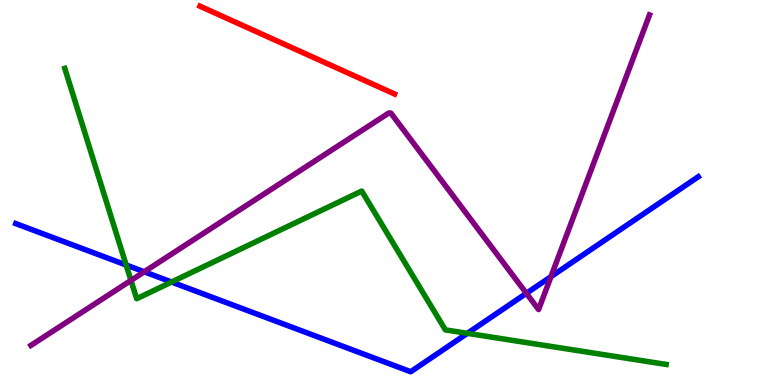[{'lines': ['blue', 'red'], 'intersections': []}, {'lines': ['green', 'red'], 'intersections': []}, {'lines': ['purple', 'red'], 'intersections': []}, {'lines': ['blue', 'green'], 'intersections': [{'x': 1.63, 'y': 3.12}, {'x': 2.21, 'y': 2.67}, {'x': 6.03, 'y': 1.34}]}, {'lines': ['blue', 'purple'], 'intersections': [{'x': 1.86, 'y': 2.94}, {'x': 6.79, 'y': 2.38}, {'x': 7.11, 'y': 2.81}]}, {'lines': ['green', 'purple'], 'intersections': [{'x': 1.69, 'y': 2.72}]}]